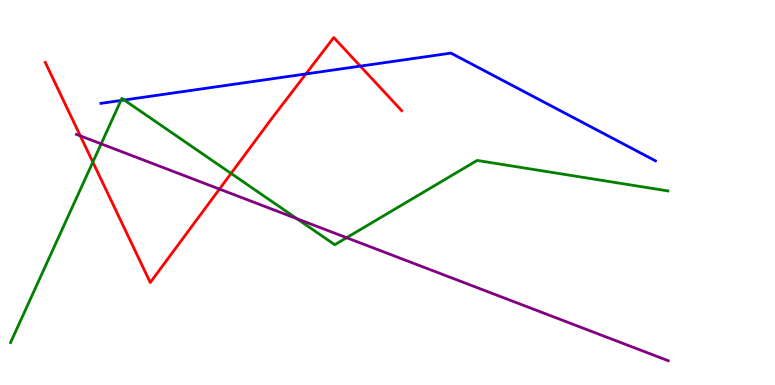[{'lines': ['blue', 'red'], 'intersections': [{'x': 3.95, 'y': 8.08}, {'x': 4.65, 'y': 8.28}]}, {'lines': ['green', 'red'], 'intersections': [{'x': 1.2, 'y': 5.79}, {'x': 2.98, 'y': 5.5}]}, {'lines': ['purple', 'red'], 'intersections': [{'x': 1.04, 'y': 6.47}, {'x': 2.83, 'y': 5.09}]}, {'lines': ['blue', 'green'], 'intersections': [{'x': 1.56, 'y': 7.39}, {'x': 1.6, 'y': 7.4}]}, {'lines': ['blue', 'purple'], 'intersections': []}, {'lines': ['green', 'purple'], 'intersections': [{'x': 1.31, 'y': 6.26}, {'x': 3.83, 'y': 4.32}, {'x': 4.47, 'y': 3.83}]}]